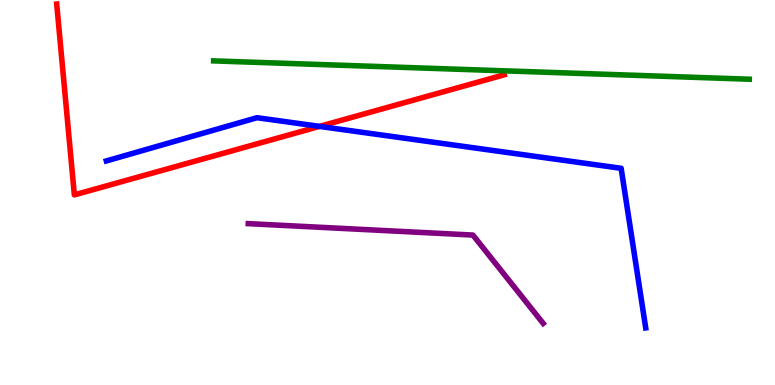[{'lines': ['blue', 'red'], 'intersections': [{'x': 4.12, 'y': 6.72}]}, {'lines': ['green', 'red'], 'intersections': []}, {'lines': ['purple', 'red'], 'intersections': []}, {'lines': ['blue', 'green'], 'intersections': []}, {'lines': ['blue', 'purple'], 'intersections': []}, {'lines': ['green', 'purple'], 'intersections': []}]